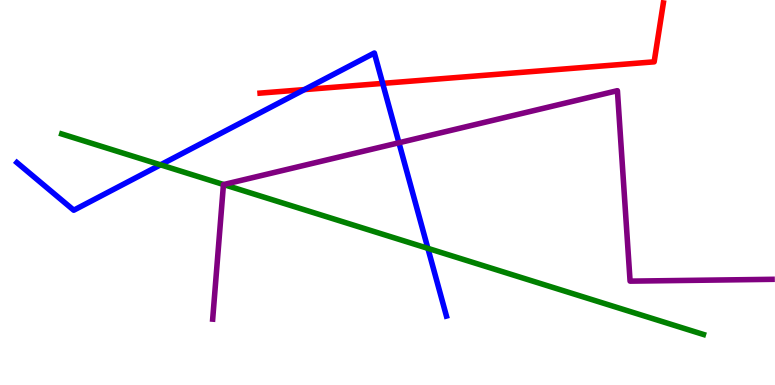[{'lines': ['blue', 'red'], 'intersections': [{'x': 3.93, 'y': 7.67}, {'x': 4.94, 'y': 7.83}]}, {'lines': ['green', 'red'], 'intersections': []}, {'lines': ['purple', 'red'], 'intersections': []}, {'lines': ['blue', 'green'], 'intersections': [{'x': 2.07, 'y': 5.72}, {'x': 5.52, 'y': 3.55}]}, {'lines': ['blue', 'purple'], 'intersections': [{'x': 5.15, 'y': 6.29}]}, {'lines': ['green', 'purple'], 'intersections': [{'x': 2.89, 'y': 5.21}]}]